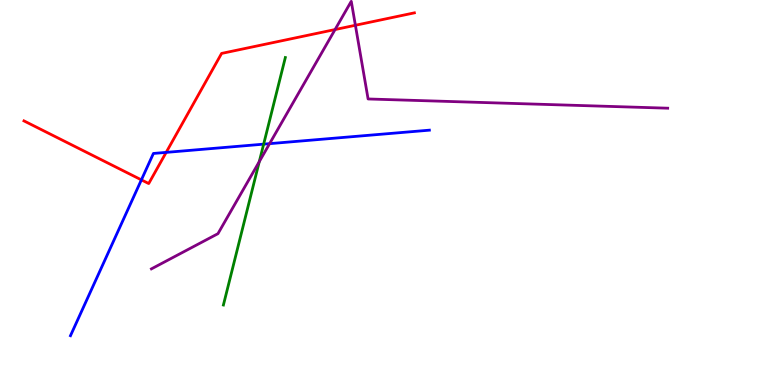[{'lines': ['blue', 'red'], 'intersections': [{'x': 1.82, 'y': 5.33}, {'x': 2.14, 'y': 6.04}]}, {'lines': ['green', 'red'], 'intersections': []}, {'lines': ['purple', 'red'], 'intersections': [{'x': 4.32, 'y': 9.23}, {'x': 4.59, 'y': 9.34}]}, {'lines': ['blue', 'green'], 'intersections': [{'x': 3.4, 'y': 6.26}]}, {'lines': ['blue', 'purple'], 'intersections': [{'x': 3.48, 'y': 6.27}]}, {'lines': ['green', 'purple'], 'intersections': [{'x': 3.35, 'y': 5.8}]}]